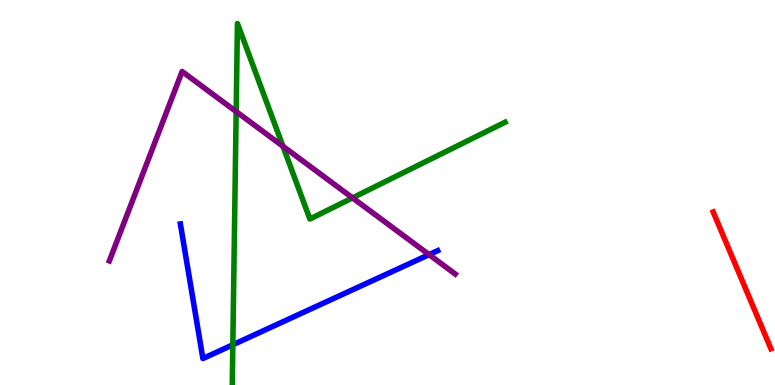[{'lines': ['blue', 'red'], 'intersections': []}, {'lines': ['green', 'red'], 'intersections': []}, {'lines': ['purple', 'red'], 'intersections': []}, {'lines': ['blue', 'green'], 'intersections': [{'x': 3.0, 'y': 1.04}]}, {'lines': ['blue', 'purple'], 'intersections': [{'x': 5.54, 'y': 3.39}]}, {'lines': ['green', 'purple'], 'intersections': [{'x': 3.05, 'y': 7.1}, {'x': 3.65, 'y': 6.2}, {'x': 4.55, 'y': 4.86}]}]